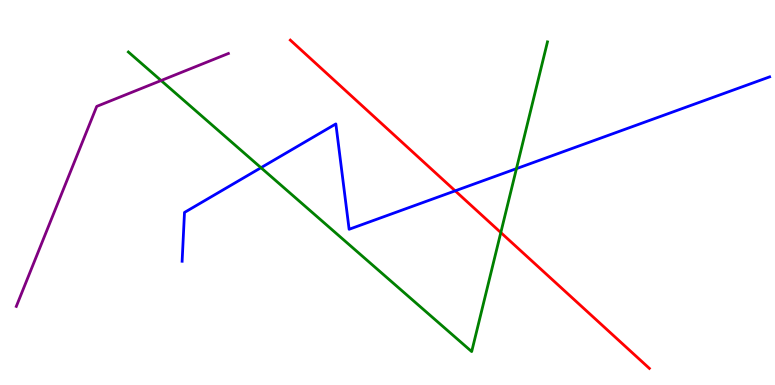[{'lines': ['blue', 'red'], 'intersections': [{'x': 5.87, 'y': 5.04}]}, {'lines': ['green', 'red'], 'intersections': [{'x': 6.46, 'y': 3.96}]}, {'lines': ['purple', 'red'], 'intersections': []}, {'lines': ['blue', 'green'], 'intersections': [{'x': 3.37, 'y': 5.64}, {'x': 6.66, 'y': 5.62}]}, {'lines': ['blue', 'purple'], 'intersections': []}, {'lines': ['green', 'purple'], 'intersections': [{'x': 2.08, 'y': 7.91}]}]